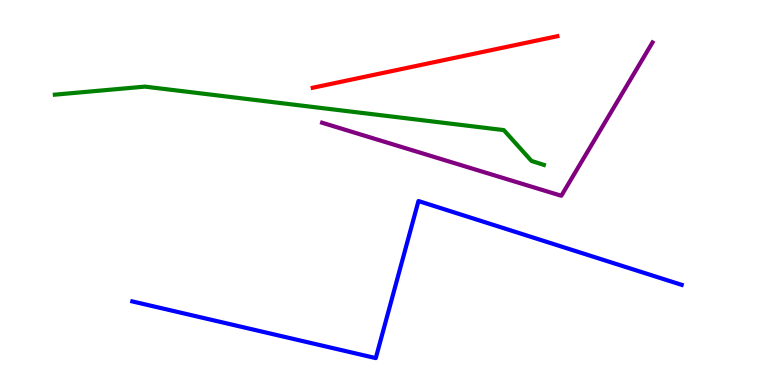[{'lines': ['blue', 'red'], 'intersections': []}, {'lines': ['green', 'red'], 'intersections': []}, {'lines': ['purple', 'red'], 'intersections': []}, {'lines': ['blue', 'green'], 'intersections': []}, {'lines': ['blue', 'purple'], 'intersections': []}, {'lines': ['green', 'purple'], 'intersections': []}]